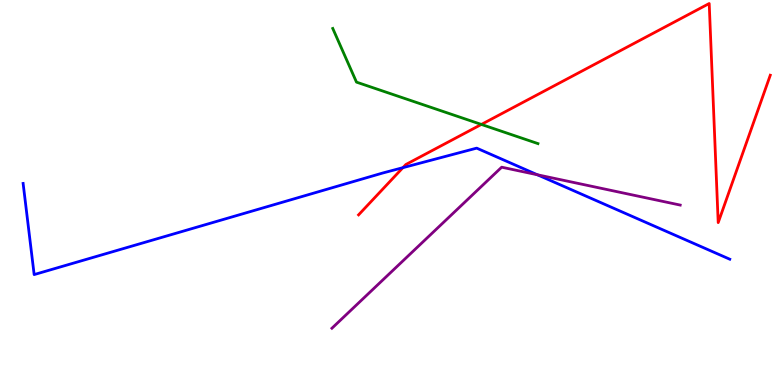[{'lines': ['blue', 'red'], 'intersections': [{'x': 5.2, 'y': 5.64}]}, {'lines': ['green', 'red'], 'intersections': [{'x': 6.21, 'y': 6.77}]}, {'lines': ['purple', 'red'], 'intersections': []}, {'lines': ['blue', 'green'], 'intersections': []}, {'lines': ['blue', 'purple'], 'intersections': [{'x': 6.93, 'y': 5.46}]}, {'lines': ['green', 'purple'], 'intersections': []}]